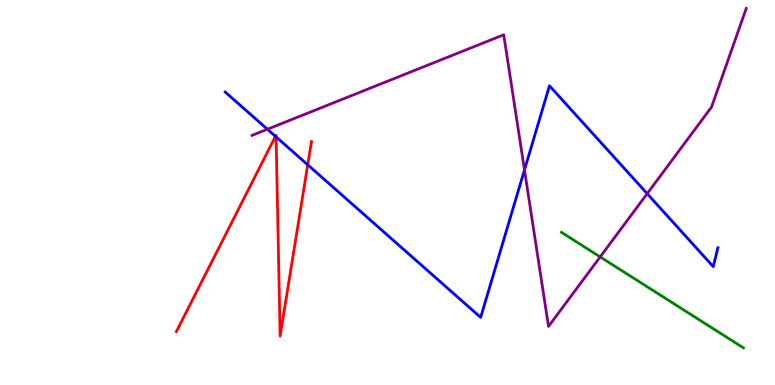[{'lines': ['blue', 'red'], 'intersections': [{'x': 3.55, 'y': 6.46}, {'x': 3.56, 'y': 6.44}, {'x': 3.97, 'y': 5.72}]}, {'lines': ['green', 'red'], 'intersections': []}, {'lines': ['purple', 'red'], 'intersections': []}, {'lines': ['blue', 'green'], 'intersections': []}, {'lines': ['blue', 'purple'], 'intersections': [{'x': 3.45, 'y': 6.64}, {'x': 6.77, 'y': 5.59}, {'x': 8.35, 'y': 4.97}]}, {'lines': ['green', 'purple'], 'intersections': [{'x': 7.74, 'y': 3.33}]}]